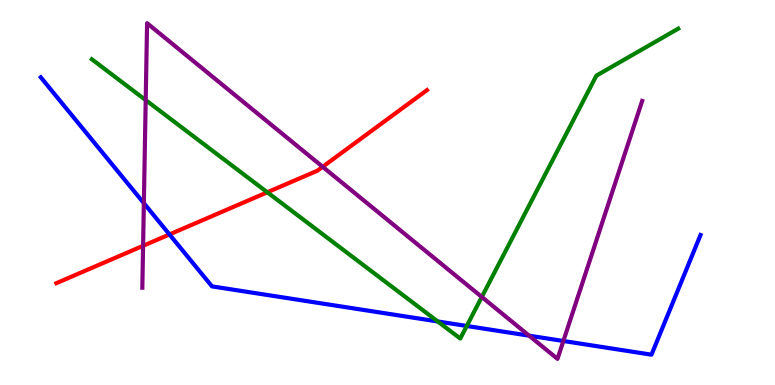[{'lines': ['blue', 'red'], 'intersections': [{'x': 2.19, 'y': 3.91}]}, {'lines': ['green', 'red'], 'intersections': [{'x': 3.45, 'y': 5.01}]}, {'lines': ['purple', 'red'], 'intersections': [{'x': 1.85, 'y': 3.62}, {'x': 4.16, 'y': 5.67}]}, {'lines': ['blue', 'green'], 'intersections': [{'x': 5.65, 'y': 1.65}, {'x': 6.02, 'y': 1.53}]}, {'lines': ['blue', 'purple'], 'intersections': [{'x': 1.86, 'y': 4.72}, {'x': 6.83, 'y': 1.28}, {'x': 7.27, 'y': 1.14}]}, {'lines': ['green', 'purple'], 'intersections': [{'x': 1.88, 'y': 7.4}, {'x': 6.22, 'y': 2.29}]}]